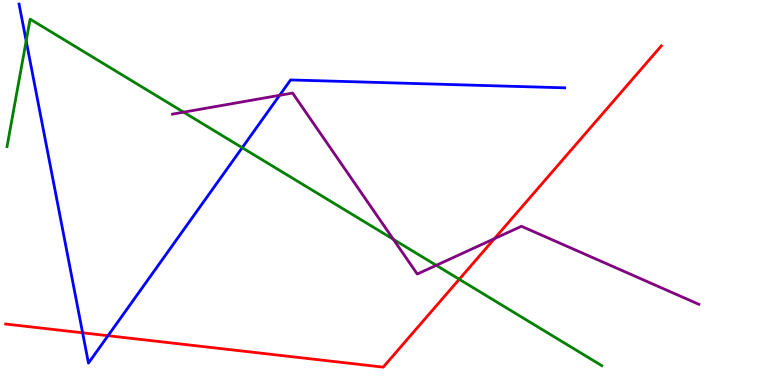[{'lines': ['blue', 'red'], 'intersections': [{'x': 1.07, 'y': 1.36}, {'x': 1.39, 'y': 1.28}]}, {'lines': ['green', 'red'], 'intersections': [{'x': 5.93, 'y': 2.75}]}, {'lines': ['purple', 'red'], 'intersections': [{'x': 6.38, 'y': 3.8}]}, {'lines': ['blue', 'green'], 'intersections': [{'x': 0.338, 'y': 8.94}, {'x': 3.13, 'y': 6.16}]}, {'lines': ['blue', 'purple'], 'intersections': [{'x': 3.61, 'y': 7.52}]}, {'lines': ['green', 'purple'], 'intersections': [{'x': 2.37, 'y': 7.09}, {'x': 5.08, 'y': 3.78}, {'x': 5.63, 'y': 3.11}]}]